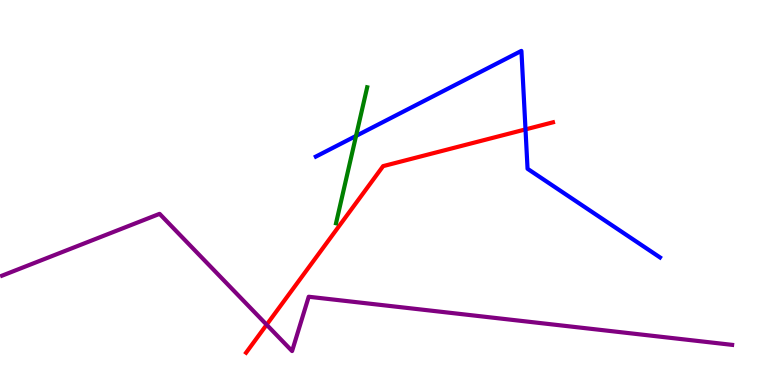[{'lines': ['blue', 'red'], 'intersections': [{'x': 6.78, 'y': 6.64}]}, {'lines': ['green', 'red'], 'intersections': []}, {'lines': ['purple', 'red'], 'intersections': [{'x': 3.44, 'y': 1.57}]}, {'lines': ['blue', 'green'], 'intersections': [{'x': 4.59, 'y': 6.47}]}, {'lines': ['blue', 'purple'], 'intersections': []}, {'lines': ['green', 'purple'], 'intersections': []}]